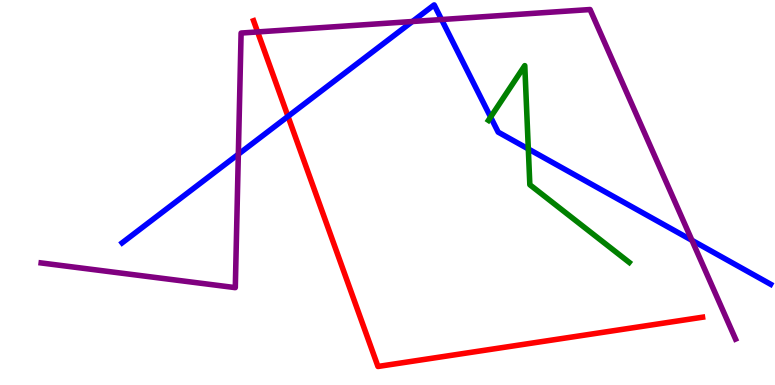[{'lines': ['blue', 'red'], 'intersections': [{'x': 3.72, 'y': 6.98}]}, {'lines': ['green', 'red'], 'intersections': []}, {'lines': ['purple', 'red'], 'intersections': [{'x': 3.32, 'y': 9.17}]}, {'lines': ['blue', 'green'], 'intersections': [{'x': 6.33, 'y': 6.96}, {'x': 6.82, 'y': 6.13}]}, {'lines': ['blue', 'purple'], 'intersections': [{'x': 3.08, 'y': 5.99}, {'x': 5.32, 'y': 9.44}, {'x': 5.7, 'y': 9.49}, {'x': 8.93, 'y': 3.76}]}, {'lines': ['green', 'purple'], 'intersections': []}]